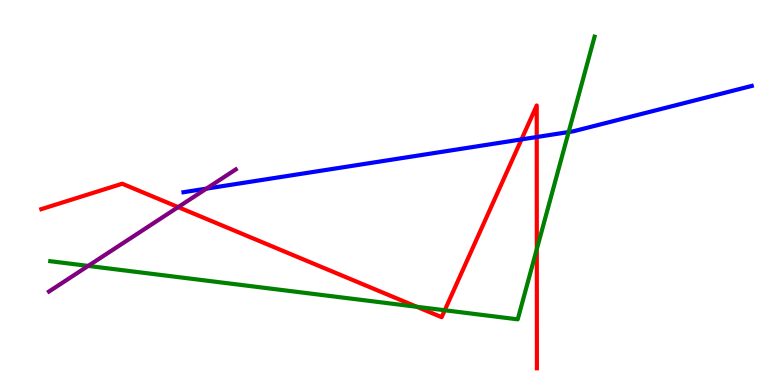[{'lines': ['blue', 'red'], 'intersections': [{'x': 6.73, 'y': 6.38}, {'x': 6.93, 'y': 6.44}]}, {'lines': ['green', 'red'], 'intersections': [{'x': 5.38, 'y': 2.03}, {'x': 5.74, 'y': 1.94}, {'x': 6.93, 'y': 3.53}]}, {'lines': ['purple', 'red'], 'intersections': [{'x': 2.3, 'y': 4.62}]}, {'lines': ['blue', 'green'], 'intersections': [{'x': 7.34, 'y': 6.57}]}, {'lines': ['blue', 'purple'], 'intersections': [{'x': 2.66, 'y': 5.1}]}, {'lines': ['green', 'purple'], 'intersections': [{'x': 1.14, 'y': 3.09}]}]